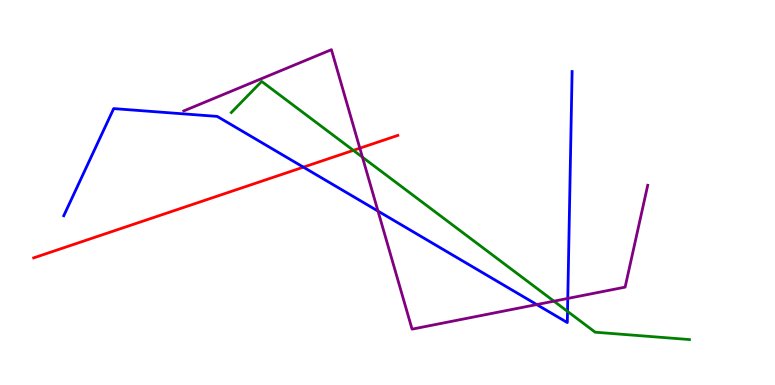[{'lines': ['blue', 'red'], 'intersections': [{'x': 3.91, 'y': 5.66}]}, {'lines': ['green', 'red'], 'intersections': [{'x': 4.56, 'y': 6.09}]}, {'lines': ['purple', 'red'], 'intersections': [{'x': 4.64, 'y': 6.15}]}, {'lines': ['blue', 'green'], 'intersections': [{'x': 7.32, 'y': 1.91}]}, {'lines': ['blue', 'purple'], 'intersections': [{'x': 4.88, 'y': 4.52}, {'x': 6.93, 'y': 2.09}, {'x': 7.33, 'y': 2.25}]}, {'lines': ['green', 'purple'], 'intersections': [{'x': 4.68, 'y': 5.92}, {'x': 7.15, 'y': 2.18}]}]